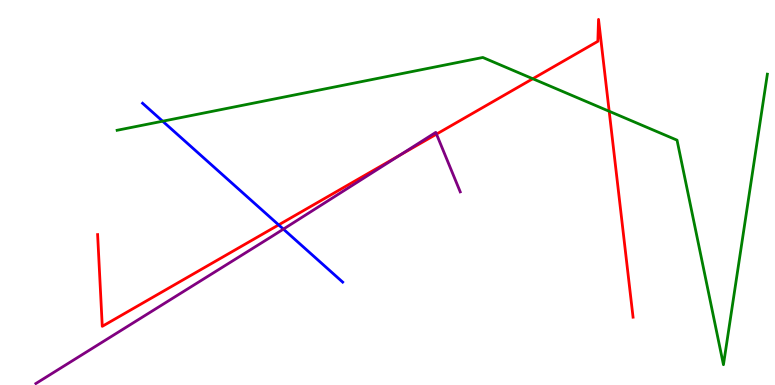[{'lines': ['blue', 'red'], 'intersections': [{'x': 3.6, 'y': 4.16}]}, {'lines': ['green', 'red'], 'intersections': [{'x': 6.87, 'y': 7.95}, {'x': 7.86, 'y': 7.11}]}, {'lines': ['purple', 'red'], 'intersections': [{'x': 5.16, 'y': 5.97}, {'x': 5.63, 'y': 6.52}]}, {'lines': ['blue', 'green'], 'intersections': [{'x': 2.1, 'y': 6.85}]}, {'lines': ['blue', 'purple'], 'intersections': [{'x': 3.66, 'y': 4.05}]}, {'lines': ['green', 'purple'], 'intersections': []}]